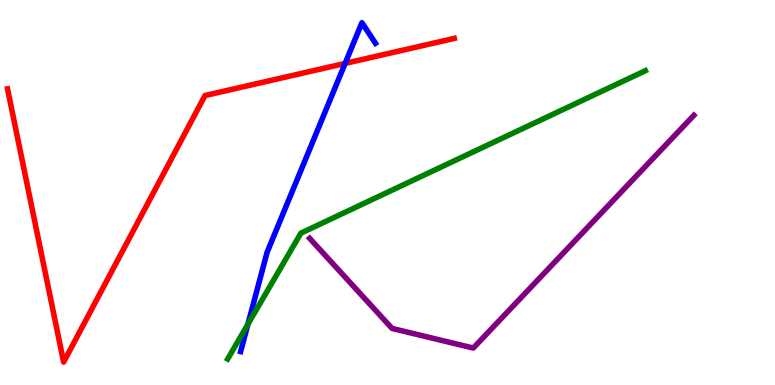[{'lines': ['blue', 'red'], 'intersections': [{'x': 4.45, 'y': 8.35}]}, {'lines': ['green', 'red'], 'intersections': []}, {'lines': ['purple', 'red'], 'intersections': []}, {'lines': ['blue', 'green'], 'intersections': [{'x': 3.2, 'y': 1.58}]}, {'lines': ['blue', 'purple'], 'intersections': []}, {'lines': ['green', 'purple'], 'intersections': []}]